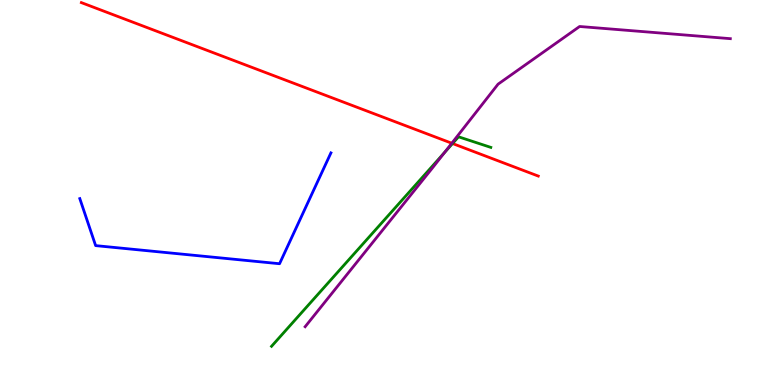[{'lines': ['blue', 'red'], 'intersections': []}, {'lines': ['green', 'red'], 'intersections': [{'x': 5.84, 'y': 6.27}]}, {'lines': ['purple', 'red'], 'intersections': [{'x': 5.83, 'y': 6.28}]}, {'lines': ['blue', 'green'], 'intersections': []}, {'lines': ['blue', 'purple'], 'intersections': []}, {'lines': ['green', 'purple'], 'intersections': [{'x': 5.74, 'y': 6.04}]}]